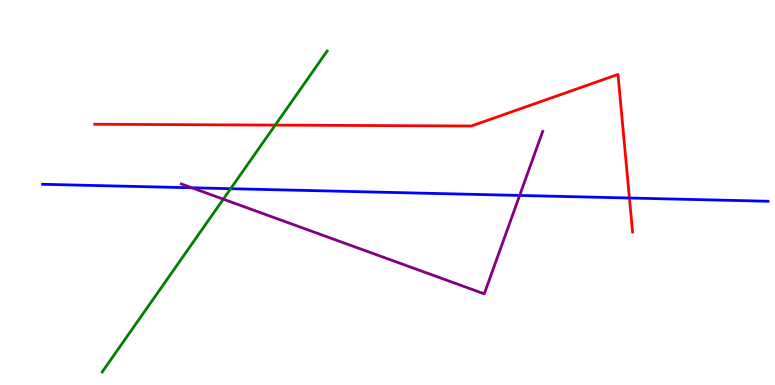[{'lines': ['blue', 'red'], 'intersections': [{'x': 8.12, 'y': 4.86}]}, {'lines': ['green', 'red'], 'intersections': [{'x': 3.55, 'y': 6.75}]}, {'lines': ['purple', 'red'], 'intersections': []}, {'lines': ['blue', 'green'], 'intersections': [{'x': 2.98, 'y': 5.1}]}, {'lines': ['blue', 'purple'], 'intersections': [{'x': 2.48, 'y': 5.12}, {'x': 6.71, 'y': 4.92}]}, {'lines': ['green', 'purple'], 'intersections': [{'x': 2.88, 'y': 4.83}]}]